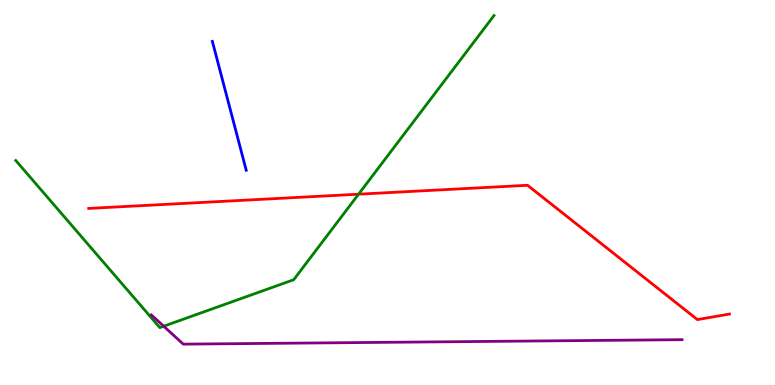[{'lines': ['blue', 'red'], 'intersections': []}, {'lines': ['green', 'red'], 'intersections': [{'x': 4.63, 'y': 4.96}]}, {'lines': ['purple', 'red'], 'intersections': []}, {'lines': ['blue', 'green'], 'intersections': []}, {'lines': ['blue', 'purple'], 'intersections': []}, {'lines': ['green', 'purple'], 'intersections': [{'x': 2.11, 'y': 1.53}]}]